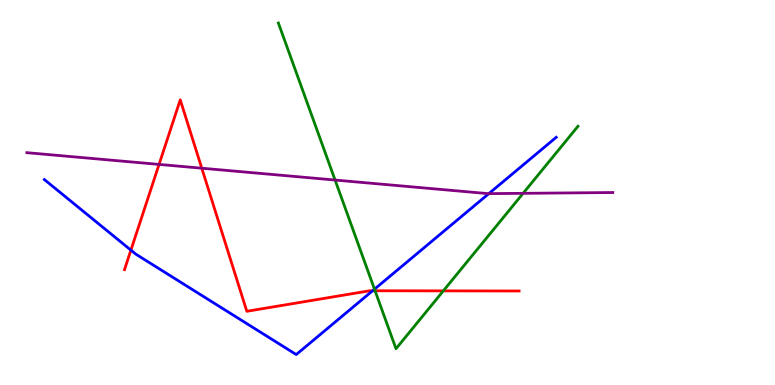[{'lines': ['blue', 'red'], 'intersections': [{'x': 1.69, 'y': 3.5}, {'x': 4.81, 'y': 2.45}]}, {'lines': ['green', 'red'], 'intersections': [{'x': 4.84, 'y': 2.45}, {'x': 5.72, 'y': 2.44}]}, {'lines': ['purple', 'red'], 'intersections': [{'x': 2.05, 'y': 5.73}, {'x': 2.6, 'y': 5.63}]}, {'lines': ['blue', 'green'], 'intersections': [{'x': 4.83, 'y': 2.49}]}, {'lines': ['blue', 'purple'], 'intersections': [{'x': 6.31, 'y': 4.97}]}, {'lines': ['green', 'purple'], 'intersections': [{'x': 4.32, 'y': 5.32}, {'x': 6.75, 'y': 4.98}]}]